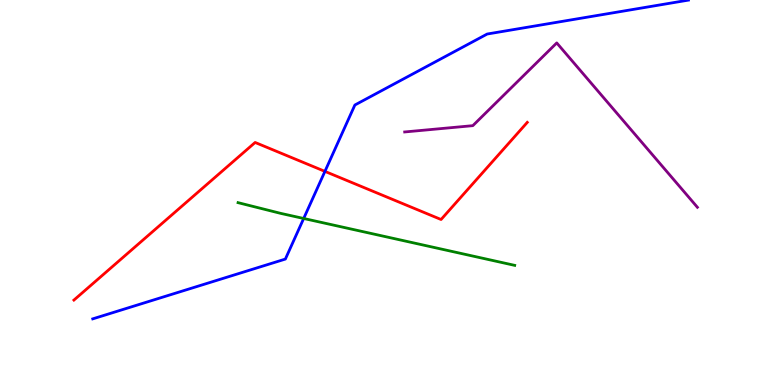[{'lines': ['blue', 'red'], 'intersections': [{'x': 4.19, 'y': 5.55}]}, {'lines': ['green', 'red'], 'intersections': []}, {'lines': ['purple', 'red'], 'intersections': []}, {'lines': ['blue', 'green'], 'intersections': [{'x': 3.92, 'y': 4.33}]}, {'lines': ['blue', 'purple'], 'intersections': []}, {'lines': ['green', 'purple'], 'intersections': []}]